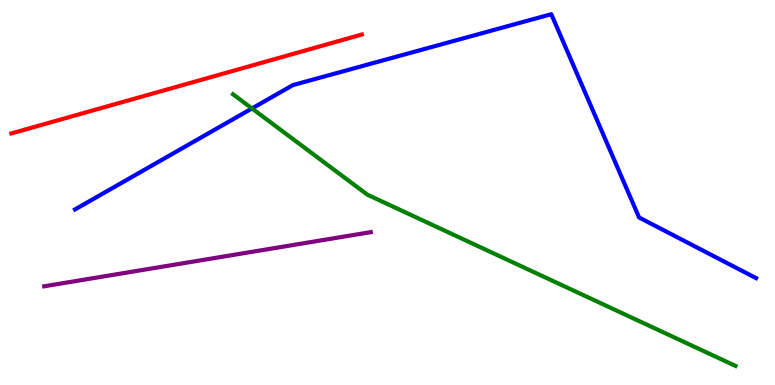[{'lines': ['blue', 'red'], 'intersections': []}, {'lines': ['green', 'red'], 'intersections': []}, {'lines': ['purple', 'red'], 'intersections': []}, {'lines': ['blue', 'green'], 'intersections': [{'x': 3.25, 'y': 7.18}]}, {'lines': ['blue', 'purple'], 'intersections': []}, {'lines': ['green', 'purple'], 'intersections': []}]